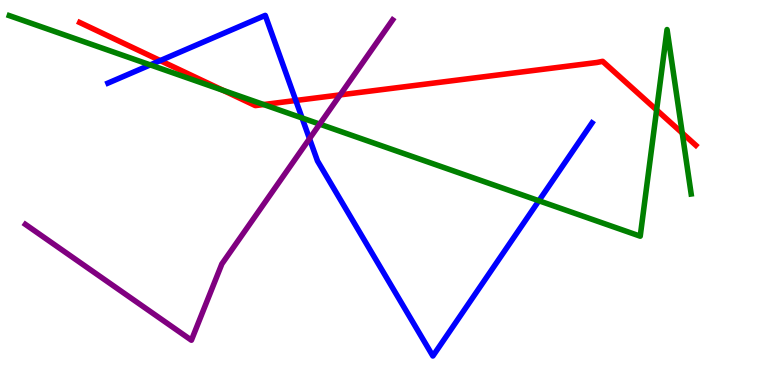[{'lines': ['blue', 'red'], 'intersections': [{'x': 2.07, 'y': 8.43}, {'x': 3.82, 'y': 7.39}]}, {'lines': ['green', 'red'], 'intersections': [{'x': 2.88, 'y': 7.65}, {'x': 3.4, 'y': 7.28}, {'x': 8.47, 'y': 7.14}, {'x': 8.8, 'y': 6.54}]}, {'lines': ['purple', 'red'], 'intersections': [{'x': 4.39, 'y': 7.54}]}, {'lines': ['blue', 'green'], 'intersections': [{'x': 1.94, 'y': 8.31}, {'x': 3.9, 'y': 6.94}, {'x': 6.95, 'y': 4.79}]}, {'lines': ['blue', 'purple'], 'intersections': [{'x': 3.99, 'y': 6.4}]}, {'lines': ['green', 'purple'], 'intersections': [{'x': 4.12, 'y': 6.78}]}]